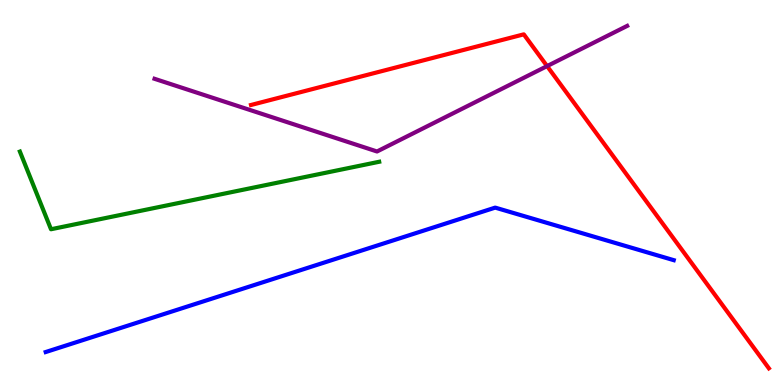[{'lines': ['blue', 'red'], 'intersections': []}, {'lines': ['green', 'red'], 'intersections': []}, {'lines': ['purple', 'red'], 'intersections': [{'x': 7.06, 'y': 8.28}]}, {'lines': ['blue', 'green'], 'intersections': []}, {'lines': ['blue', 'purple'], 'intersections': []}, {'lines': ['green', 'purple'], 'intersections': []}]